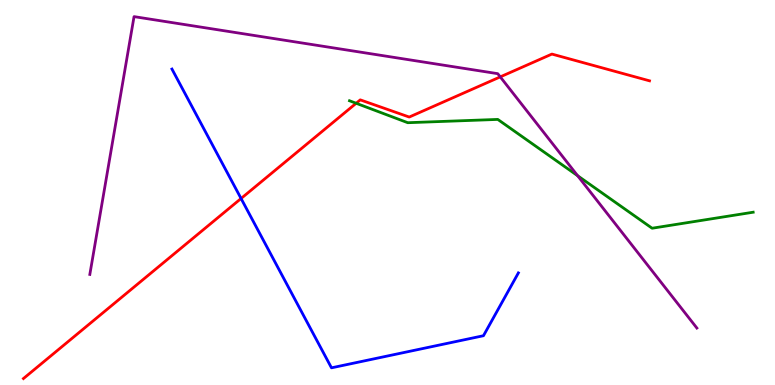[{'lines': ['blue', 'red'], 'intersections': [{'x': 3.11, 'y': 4.84}]}, {'lines': ['green', 'red'], 'intersections': [{'x': 4.6, 'y': 7.32}]}, {'lines': ['purple', 'red'], 'intersections': [{'x': 6.45, 'y': 8.0}]}, {'lines': ['blue', 'green'], 'intersections': []}, {'lines': ['blue', 'purple'], 'intersections': []}, {'lines': ['green', 'purple'], 'intersections': [{'x': 7.45, 'y': 5.44}]}]